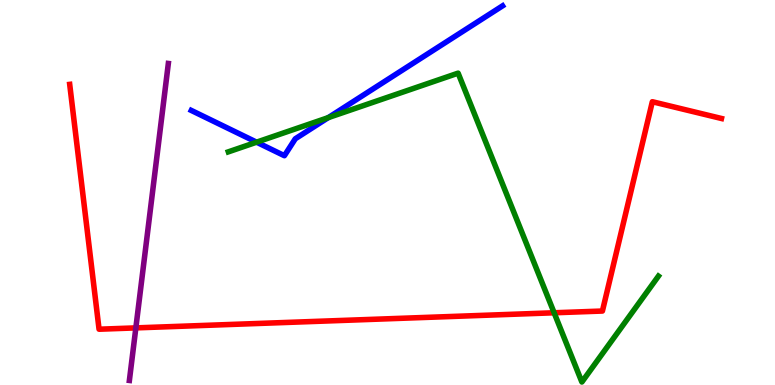[{'lines': ['blue', 'red'], 'intersections': []}, {'lines': ['green', 'red'], 'intersections': [{'x': 7.15, 'y': 1.88}]}, {'lines': ['purple', 'red'], 'intersections': [{'x': 1.75, 'y': 1.48}]}, {'lines': ['blue', 'green'], 'intersections': [{'x': 3.31, 'y': 6.31}, {'x': 4.24, 'y': 6.94}]}, {'lines': ['blue', 'purple'], 'intersections': []}, {'lines': ['green', 'purple'], 'intersections': []}]